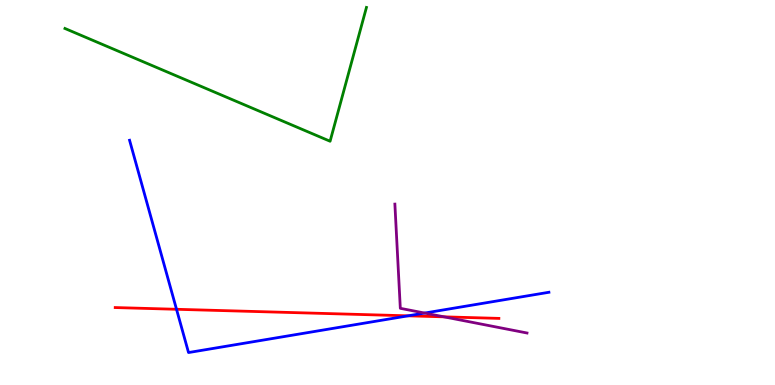[{'lines': ['blue', 'red'], 'intersections': [{'x': 2.28, 'y': 1.97}, {'x': 5.27, 'y': 1.8}]}, {'lines': ['green', 'red'], 'intersections': []}, {'lines': ['purple', 'red'], 'intersections': [{'x': 5.73, 'y': 1.77}]}, {'lines': ['blue', 'green'], 'intersections': []}, {'lines': ['blue', 'purple'], 'intersections': [{'x': 5.48, 'y': 1.87}]}, {'lines': ['green', 'purple'], 'intersections': []}]